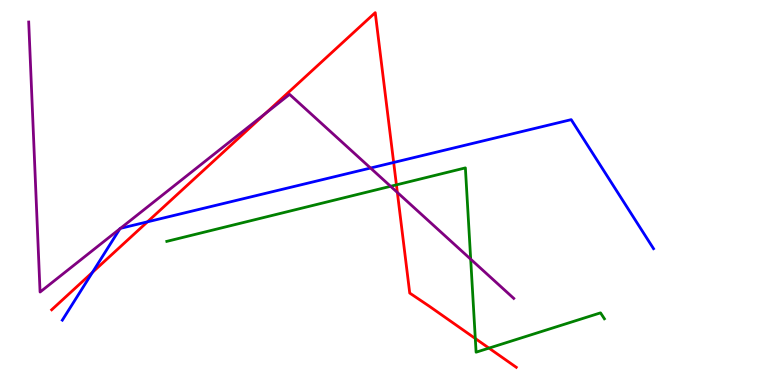[{'lines': ['blue', 'red'], 'intersections': [{'x': 1.19, 'y': 2.93}, {'x': 1.9, 'y': 4.24}, {'x': 5.08, 'y': 5.78}]}, {'lines': ['green', 'red'], 'intersections': [{'x': 5.12, 'y': 5.2}, {'x': 6.13, 'y': 1.21}, {'x': 6.31, 'y': 0.958}]}, {'lines': ['purple', 'red'], 'intersections': [{'x': 3.42, 'y': 7.05}, {'x': 5.13, 'y': 5.0}]}, {'lines': ['blue', 'green'], 'intersections': []}, {'lines': ['blue', 'purple'], 'intersections': [{'x': 1.55, 'y': 4.06}, {'x': 1.55, 'y': 4.07}, {'x': 4.78, 'y': 5.64}]}, {'lines': ['green', 'purple'], 'intersections': [{'x': 5.04, 'y': 5.16}, {'x': 6.07, 'y': 3.27}]}]